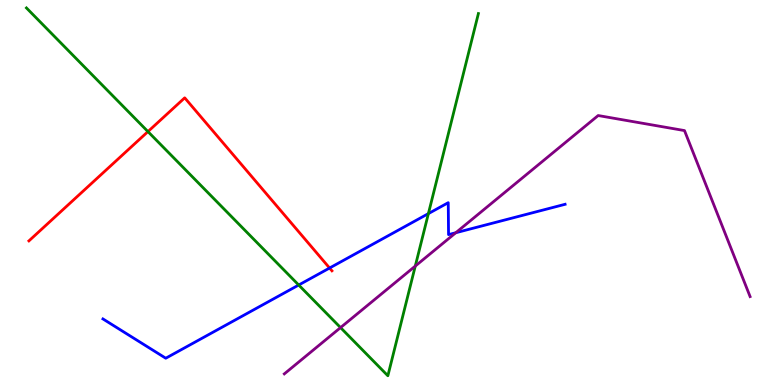[{'lines': ['blue', 'red'], 'intersections': [{'x': 4.25, 'y': 3.04}]}, {'lines': ['green', 'red'], 'intersections': [{'x': 1.91, 'y': 6.58}]}, {'lines': ['purple', 'red'], 'intersections': []}, {'lines': ['blue', 'green'], 'intersections': [{'x': 3.85, 'y': 2.6}, {'x': 5.53, 'y': 4.45}]}, {'lines': ['blue', 'purple'], 'intersections': [{'x': 5.88, 'y': 3.96}]}, {'lines': ['green', 'purple'], 'intersections': [{'x': 4.39, 'y': 1.49}, {'x': 5.36, 'y': 3.09}]}]